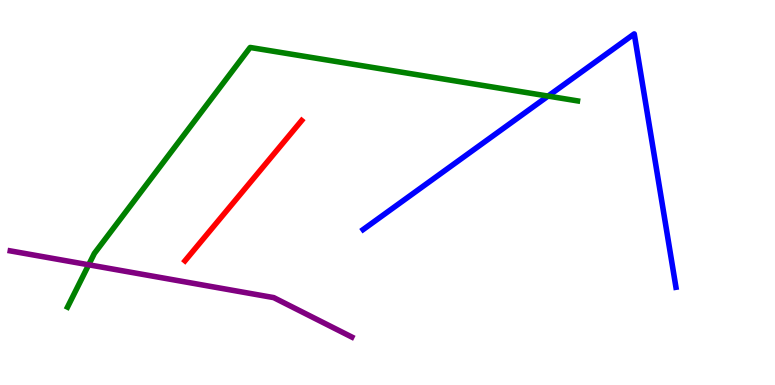[{'lines': ['blue', 'red'], 'intersections': []}, {'lines': ['green', 'red'], 'intersections': []}, {'lines': ['purple', 'red'], 'intersections': []}, {'lines': ['blue', 'green'], 'intersections': [{'x': 7.07, 'y': 7.5}]}, {'lines': ['blue', 'purple'], 'intersections': []}, {'lines': ['green', 'purple'], 'intersections': [{'x': 1.14, 'y': 3.12}]}]